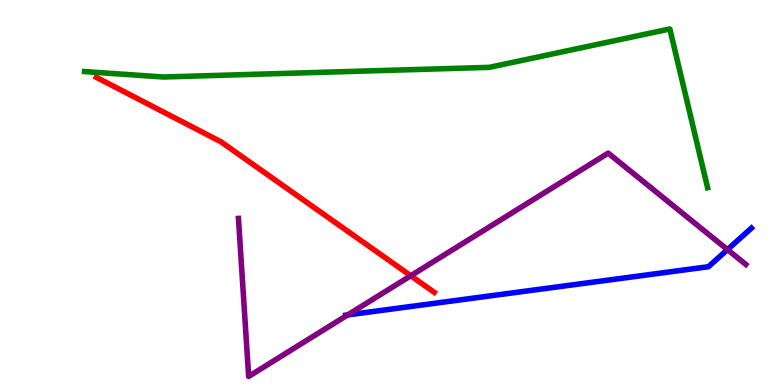[{'lines': ['blue', 'red'], 'intersections': []}, {'lines': ['green', 'red'], 'intersections': []}, {'lines': ['purple', 'red'], 'intersections': [{'x': 5.3, 'y': 2.84}]}, {'lines': ['blue', 'green'], 'intersections': []}, {'lines': ['blue', 'purple'], 'intersections': [{'x': 4.49, 'y': 1.82}, {'x': 9.39, 'y': 3.52}]}, {'lines': ['green', 'purple'], 'intersections': []}]